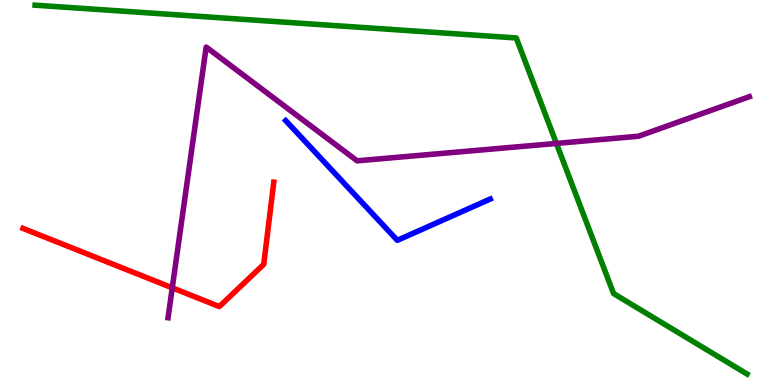[{'lines': ['blue', 'red'], 'intersections': []}, {'lines': ['green', 'red'], 'intersections': []}, {'lines': ['purple', 'red'], 'intersections': [{'x': 2.22, 'y': 2.52}]}, {'lines': ['blue', 'green'], 'intersections': []}, {'lines': ['blue', 'purple'], 'intersections': []}, {'lines': ['green', 'purple'], 'intersections': [{'x': 7.18, 'y': 6.27}]}]